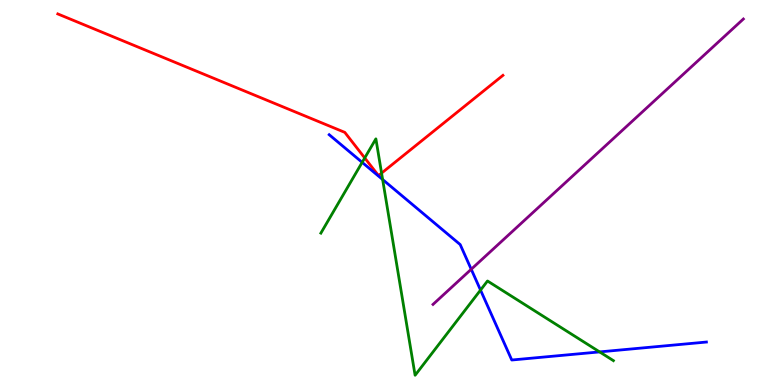[{'lines': ['blue', 'red'], 'intersections': []}, {'lines': ['green', 'red'], 'intersections': [{'x': 4.71, 'y': 5.9}, {'x': 4.92, 'y': 5.5}]}, {'lines': ['purple', 'red'], 'intersections': []}, {'lines': ['blue', 'green'], 'intersections': [{'x': 4.67, 'y': 5.78}, {'x': 4.94, 'y': 5.34}, {'x': 6.2, 'y': 2.47}, {'x': 7.74, 'y': 0.86}]}, {'lines': ['blue', 'purple'], 'intersections': [{'x': 6.08, 'y': 3.01}]}, {'lines': ['green', 'purple'], 'intersections': []}]